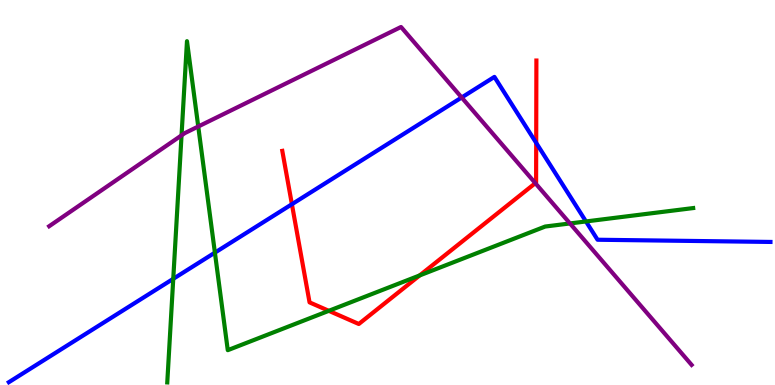[{'lines': ['blue', 'red'], 'intersections': [{'x': 3.77, 'y': 4.7}, {'x': 6.92, 'y': 6.29}]}, {'lines': ['green', 'red'], 'intersections': [{'x': 4.24, 'y': 1.93}, {'x': 5.41, 'y': 2.85}]}, {'lines': ['purple', 'red'], 'intersections': [{'x': 6.91, 'y': 5.24}]}, {'lines': ['blue', 'green'], 'intersections': [{'x': 2.24, 'y': 2.76}, {'x': 2.77, 'y': 3.44}, {'x': 7.56, 'y': 4.25}]}, {'lines': ['blue', 'purple'], 'intersections': [{'x': 5.96, 'y': 7.47}]}, {'lines': ['green', 'purple'], 'intersections': [{'x': 2.34, 'y': 6.48}, {'x': 2.56, 'y': 6.71}, {'x': 7.35, 'y': 4.2}]}]